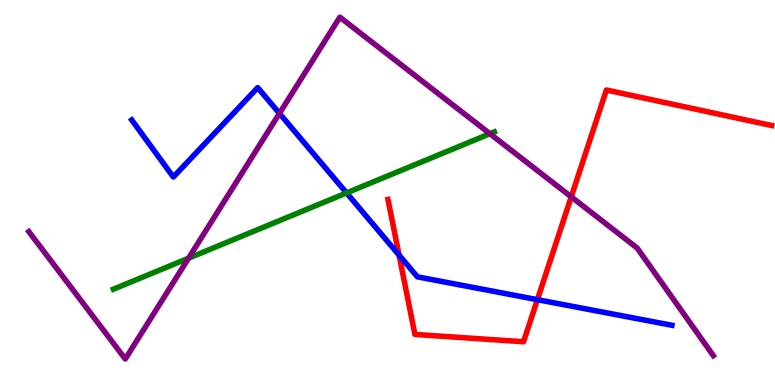[{'lines': ['blue', 'red'], 'intersections': [{'x': 5.15, 'y': 3.37}, {'x': 6.93, 'y': 2.22}]}, {'lines': ['green', 'red'], 'intersections': []}, {'lines': ['purple', 'red'], 'intersections': [{'x': 7.37, 'y': 4.89}]}, {'lines': ['blue', 'green'], 'intersections': [{'x': 4.47, 'y': 4.99}]}, {'lines': ['blue', 'purple'], 'intersections': [{'x': 3.61, 'y': 7.05}]}, {'lines': ['green', 'purple'], 'intersections': [{'x': 2.43, 'y': 3.29}, {'x': 6.32, 'y': 6.53}]}]